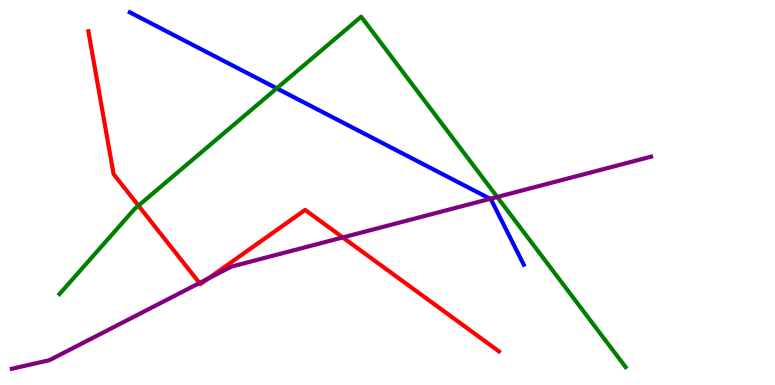[{'lines': ['blue', 'red'], 'intersections': []}, {'lines': ['green', 'red'], 'intersections': [{'x': 1.79, 'y': 4.66}]}, {'lines': ['purple', 'red'], 'intersections': [{'x': 2.57, 'y': 2.65}, {'x': 2.69, 'y': 2.77}, {'x': 4.42, 'y': 3.83}]}, {'lines': ['blue', 'green'], 'intersections': [{'x': 3.57, 'y': 7.71}]}, {'lines': ['blue', 'purple'], 'intersections': [{'x': 6.33, 'y': 4.84}]}, {'lines': ['green', 'purple'], 'intersections': [{'x': 6.42, 'y': 4.88}]}]